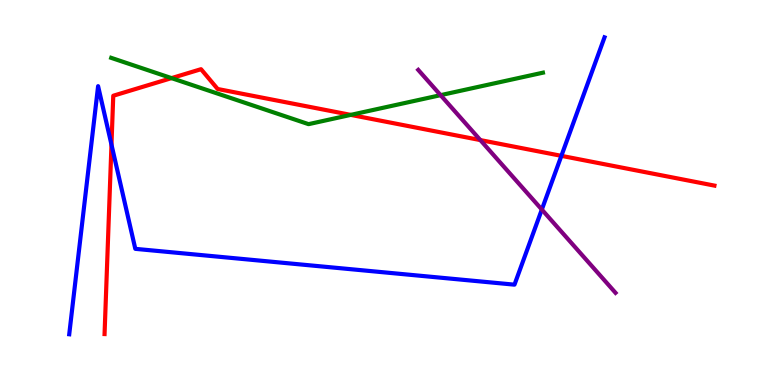[{'lines': ['blue', 'red'], 'intersections': [{'x': 1.44, 'y': 6.24}, {'x': 7.24, 'y': 5.95}]}, {'lines': ['green', 'red'], 'intersections': [{'x': 2.21, 'y': 7.97}, {'x': 4.53, 'y': 7.02}]}, {'lines': ['purple', 'red'], 'intersections': [{'x': 6.2, 'y': 6.36}]}, {'lines': ['blue', 'green'], 'intersections': []}, {'lines': ['blue', 'purple'], 'intersections': [{'x': 6.99, 'y': 4.56}]}, {'lines': ['green', 'purple'], 'intersections': [{'x': 5.68, 'y': 7.53}]}]